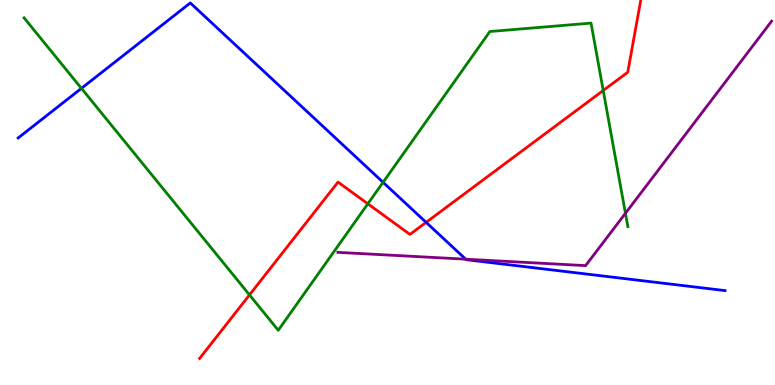[{'lines': ['blue', 'red'], 'intersections': [{'x': 5.5, 'y': 4.22}]}, {'lines': ['green', 'red'], 'intersections': [{'x': 3.22, 'y': 2.34}, {'x': 4.75, 'y': 4.71}, {'x': 7.78, 'y': 7.65}]}, {'lines': ['purple', 'red'], 'intersections': []}, {'lines': ['blue', 'green'], 'intersections': [{'x': 1.05, 'y': 7.71}, {'x': 4.94, 'y': 5.26}]}, {'lines': ['blue', 'purple'], 'intersections': [{'x': 6.01, 'y': 3.27}]}, {'lines': ['green', 'purple'], 'intersections': [{'x': 8.07, 'y': 4.46}]}]